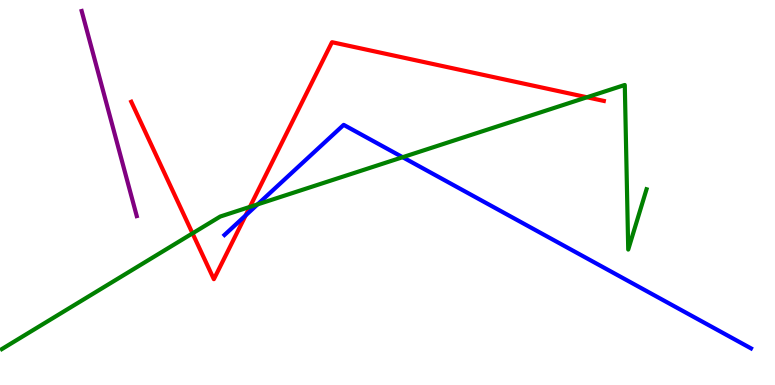[{'lines': ['blue', 'red'], 'intersections': [{'x': 3.17, 'y': 4.4}]}, {'lines': ['green', 'red'], 'intersections': [{'x': 2.48, 'y': 3.94}, {'x': 3.22, 'y': 4.63}, {'x': 7.57, 'y': 7.47}]}, {'lines': ['purple', 'red'], 'intersections': []}, {'lines': ['blue', 'green'], 'intersections': [{'x': 3.32, 'y': 4.69}, {'x': 5.2, 'y': 5.92}]}, {'lines': ['blue', 'purple'], 'intersections': []}, {'lines': ['green', 'purple'], 'intersections': []}]